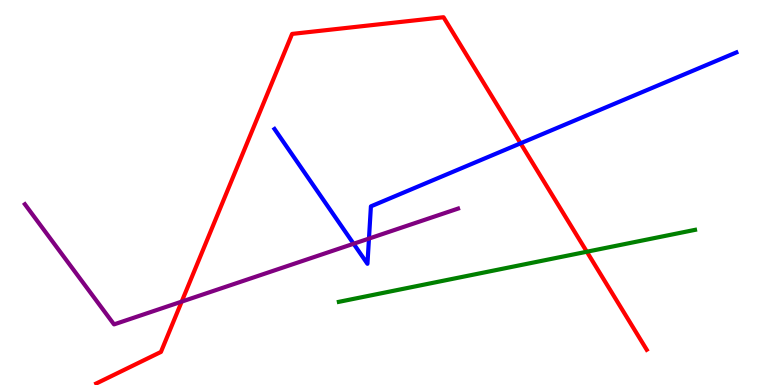[{'lines': ['blue', 'red'], 'intersections': [{'x': 6.72, 'y': 6.28}]}, {'lines': ['green', 'red'], 'intersections': [{'x': 7.57, 'y': 3.46}]}, {'lines': ['purple', 'red'], 'intersections': [{'x': 2.34, 'y': 2.17}]}, {'lines': ['blue', 'green'], 'intersections': []}, {'lines': ['blue', 'purple'], 'intersections': [{'x': 4.56, 'y': 3.67}, {'x': 4.76, 'y': 3.8}]}, {'lines': ['green', 'purple'], 'intersections': []}]